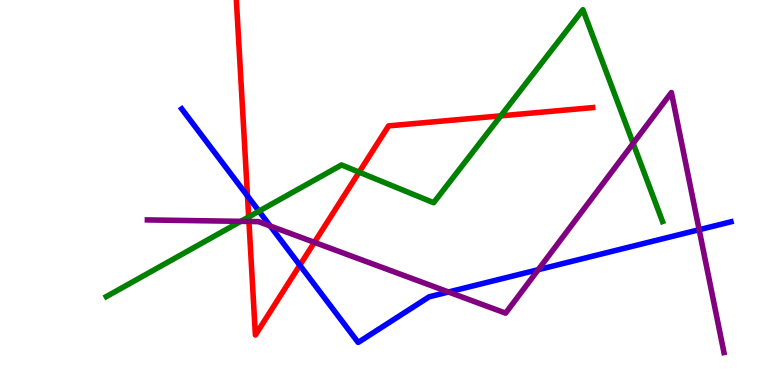[{'lines': ['blue', 'red'], 'intersections': [{'x': 3.19, 'y': 4.91}, {'x': 3.87, 'y': 3.11}]}, {'lines': ['green', 'red'], 'intersections': [{'x': 3.21, 'y': 4.37}, {'x': 4.63, 'y': 5.53}, {'x': 6.46, 'y': 6.99}]}, {'lines': ['purple', 'red'], 'intersections': [{'x': 3.21, 'y': 4.25}, {'x': 4.06, 'y': 3.71}]}, {'lines': ['blue', 'green'], 'intersections': [{'x': 3.34, 'y': 4.52}]}, {'lines': ['blue', 'purple'], 'intersections': [{'x': 3.49, 'y': 4.13}, {'x': 5.79, 'y': 2.42}, {'x': 6.95, 'y': 3.0}, {'x': 9.02, 'y': 4.03}]}, {'lines': ['green', 'purple'], 'intersections': [{'x': 3.11, 'y': 4.25}, {'x': 8.17, 'y': 6.28}]}]